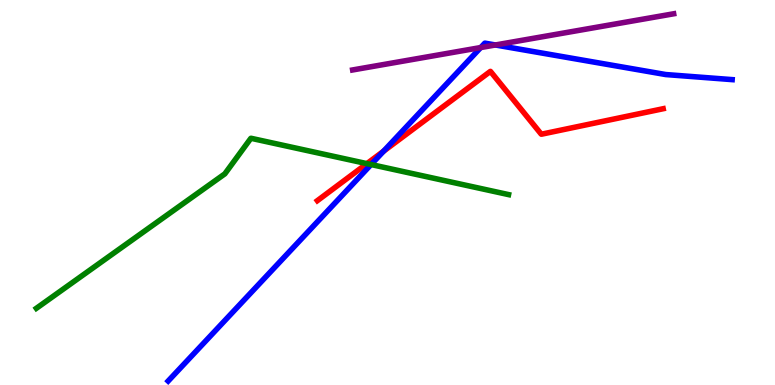[{'lines': ['blue', 'red'], 'intersections': [{'x': 4.95, 'y': 6.07}]}, {'lines': ['green', 'red'], 'intersections': [{'x': 4.73, 'y': 5.75}]}, {'lines': ['purple', 'red'], 'intersections': []}, {'lines': ['blue', 'green'], 'intersections': [{'x': 4.79, 'y': 5.73}]}, {'lines': ['blue', 'purple'], 'intersections': [{'x': 6.2, 'y': 8.76}, {'x': 6.39, 'y': 8.83}]}, {'lines': ['green', 'purple'], 'intersections': []}]